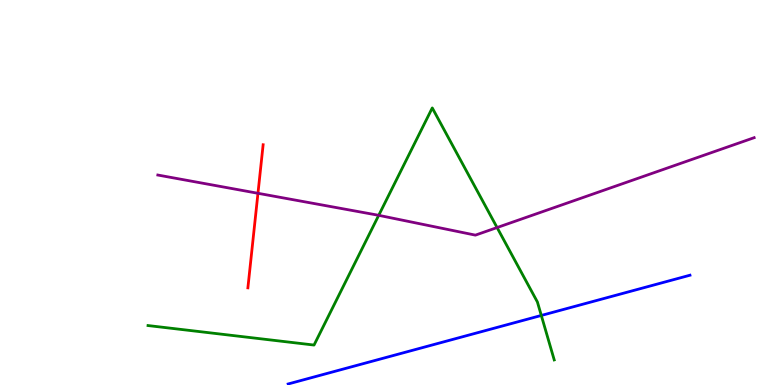[{'lines': ['blue', 'red'], 'intersections': []}, {'lines': ['green', 'red'], 'intersections': []}, {'lines': ['purple', 'red'], 'intersections': [{'x': 3.33, 'y': 4.98}]}, {'lines': ['blue', 'green'], 'intersections': [{'x': 6.98, 'y': 1.81}]}, {'lines': ['blue', 'purple'], 'intersections': []}, {'lines': ['green', 'purple'], 'intersections': [{'x': 4.89, 'y': 4.41}, {'x': 6.41, 'y': 4.09}]}]